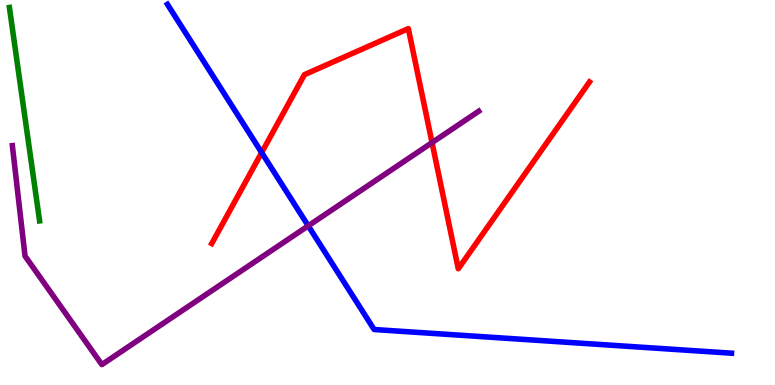[{'lines': ['blue', 'red'], 'intersections': [{'x': 3.38, 'y': 6.04}]}, {'lines': ['green', 'red'], 'intersections': []}, {'lines': ['purple', 'red'], 'intersections': [{'x': 5.57, 'y': 6.3}]}, {'lines': ['blue', 'green'], 'intersections': []}, {'lines': ['blue', 'purple'], 'intersections': [{'x': 3.98, 'y': 4.13}]}, {'lines': ['green', 'purple'], 'intersections': []}]